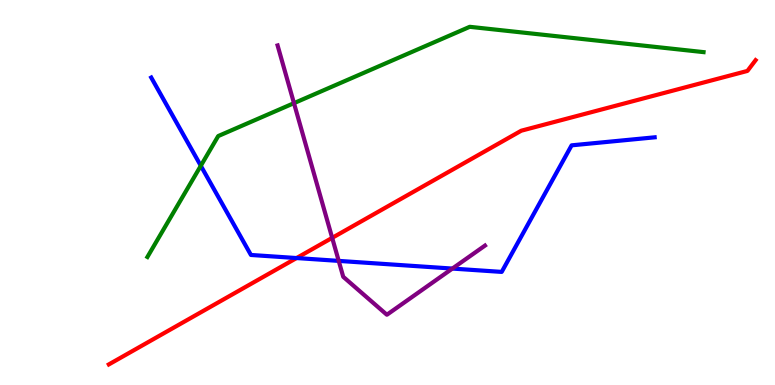[{'lines': ['blue', 'red'], 'intersections': [{'x': 3.83, 'y': 3.3}]}, {'lines': ['green', 'red'], 'intersections': []}, {'lines': ['purple', 'red'], 'intersections': [{'x': 4.29, 'y': 3.82}]}, {'lines': ['blue', 'green'], 'intersections': [{'x': 2.59, 'y': 5.69}]}, {'lines': ['blue', 'purple'], 'intersections': [{'x': 4.37, 'y': 3.22}, {'x': 5.84, 'y': 3.02}]}, {'lines': ['green', 'purple'], 'intersections': [{'x': 3.79, 'y': 7.32}]}]